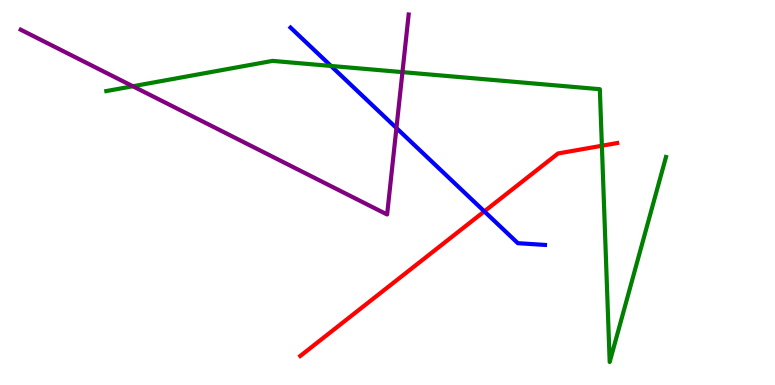[{'lines': ['blue', 'red'], 'intersections': [{'x': 6.25, 'y': 4.51}]}, {'lines': ['green', 'red'], 'intersections': [{'x': 7.77, 'y': 6.21}]}, {'lines': ['purple', 'red'], 'intersections': []}, {'lines': ['blue', 'green'], 'intersections': [{'x': 4.27, 'y': 8.29}]}, {'lines': ['blue', 'purple'], 'intersections': [{'x': 5.12, 'y': 6.67}]}, {'lines': ['green', 'purple'], 'intersections': [{'x': 1.71, 'y': 7.76}, {'x': 5.19, 'y': 8.13}]}]